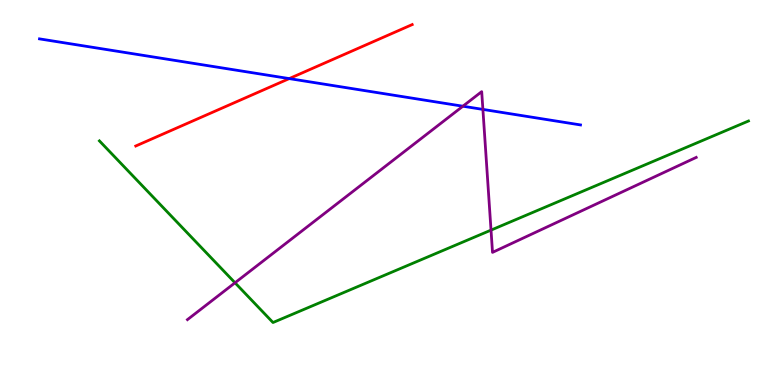[{'lines': ['blue', 'red'], 'intersections': [{'x': 3.73, 'y': 7.96}]}, {'lines': ['green', 'red'], 'intersections': []}, {'lines': ['purple', 'red'], 'intersections': []}, {'lines': ['blue', 'green'], 'intersections': []}, {'lines': ['blue', 'purple'], 'intersections': [{'x': 5.97, 'y': 7.24}, {'x': 6.23, 'y': 7.16}]}, {'lines': ['green', 'purple'], 'intersections': [{'x': 3.03, 'y': 2.66}, {'x': 6.34, 'y': 4.02}]}]